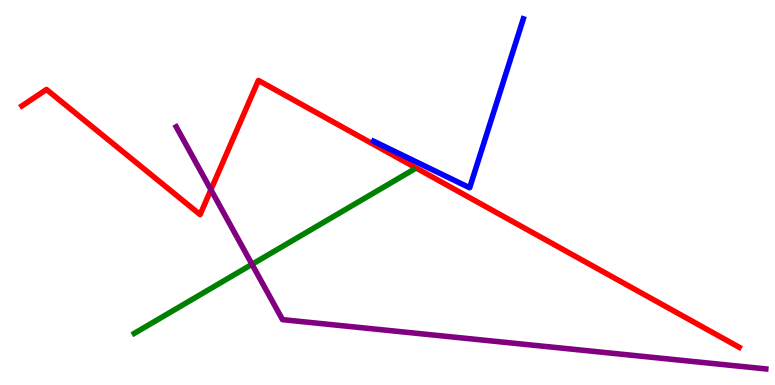[{'lines': ['blue', 'red'], 'intersections': []}, {'lines': ['green', 'red'], 'intersections': []}, {'lines': ['purple', 'red'], 'intersections': [{'x': 2.72, 'y': 5.07}]}, {'lines': ['blue', 'green'], 'intersections': []}, {'lines': ['blue', 'purple'], 'intersections': []}, {'lines': ['green', 'purple'], 'intersections': [{'x': 3.25, 'y': 3.13}]}]